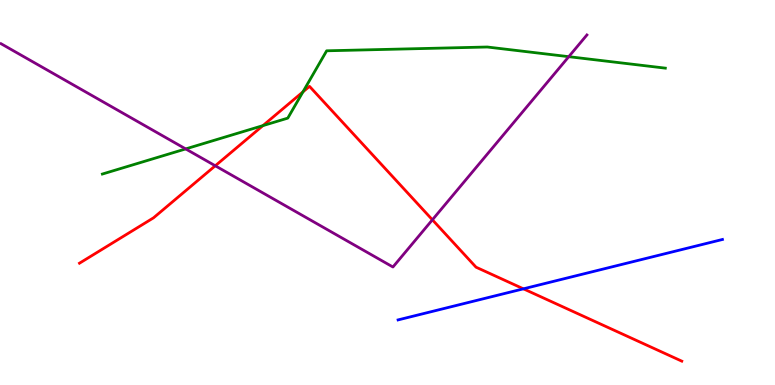[{'lines': ['blue', 'red'], 'intersections': [{'x': 6.75, 'y': 2.5}]}, {'lines': ['green', 'red'], 'intersections': [{'x': 3.39, 'y': 6.74}, {'x': 3.91, 'y': 7.61}]}, {'lines': ['purple', 'red'], 'intersections': [{'x': 2.78, 'y': 5.69}, {'x': 5.58, 'y': 4.29}]}, {'lines': ['blue', 'green'], 'intersections': []}, {'lines': ['blue', 'purple'], 'intersections': []}, {'lines': ['green', 'purple'], 'intersections': [{'x': 2.4, 'y': 6.13}, {'x': 7.34, 'y': 8.53}]}]